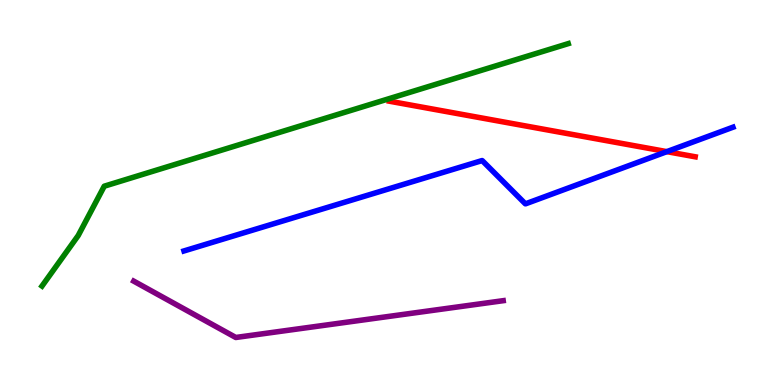[{'lines': ['blue', 'red'], 'intersections': [{'x': 8.6, 'y': 6.06}]}, {'lines': ['green', 'red'], 'intersections': []}, {'lines': ['purple', 'red'], 'intersections': []}, {'lines': ['blue', 'green'], 'intersections': []}, {'lines': ['blue', 'purple'], 'intersections': []}, {'lines': ['green', 'purple'], 'intersections': []}]